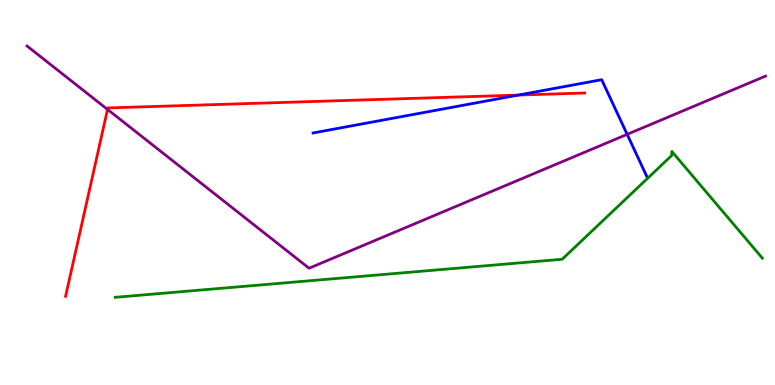[{'lines': ['blue', 'red'], 'intersections': [{'x': 6.69, 'y': 7.53}]}, {'lines': ['green', 'red'], 'intersections': []}, {'lines': ['purple', 'red'], 'intersections': [{'x': 1.39, 'y': 7.16}]}, {'lines': ['blue', 'green'], 'intersections': []}, {'lines': ['blue', 'purple'], 'intersections': [{'x': 8.09, 'y': 6.51}]}, {'lines': ['green', 'purple'], 'intersections': []}]